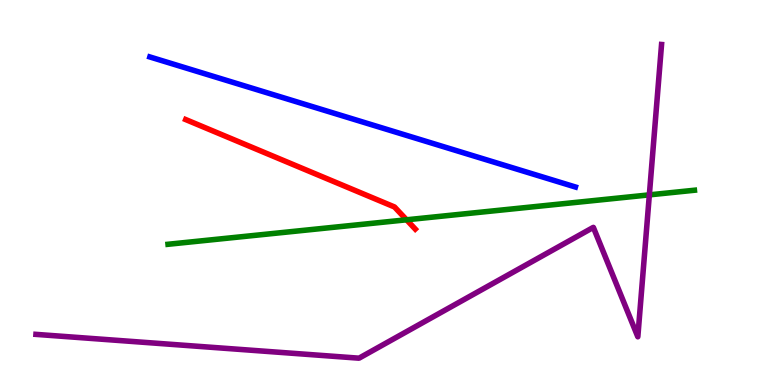[{'lines': ['blue', 'red'], 'intersections': []}, {'lines': ['green', 'red'], 'intersections': [{'x': 5.25, 'y': 4.29}]}, {'lines': ['purple', 'red'], 'intersections': []}, {'lines': ['blue', 'green'], 'intersections': []}, {'lines': ['blue', 'purple'], 'intersections': []}, {'lines': ['green', 'purple'], 'intersections': [{'x': 8.38, 'y': 4.94}]}]